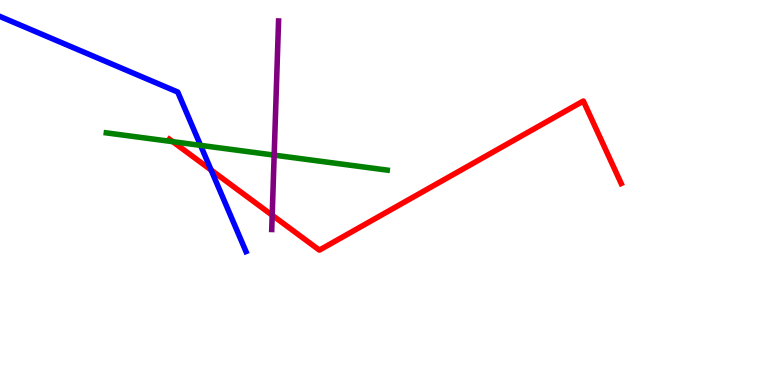[{'lines': ['blue', 'red'], 'intersections': [{'x': 2.72, 'y': 5.58}]}, {'lines': ['green', 'red'], 'intersections': [{'x': 2.23, 'y': 6.32}]}, {'lines': ['purple', 'red'], 'intersections': [{'x': 3.51, 'y': 4.41}]}, {'lines': ['blue', 'green'], 'intersections': [{'x': 2.59, 'y': 6.22}]}, {'lines': ['blue', 'purple'], 'intersections': []}, {'lines': ['green', 'purple'], 'intersections': [{'x': 3.54, 'y': 5.97}]}]